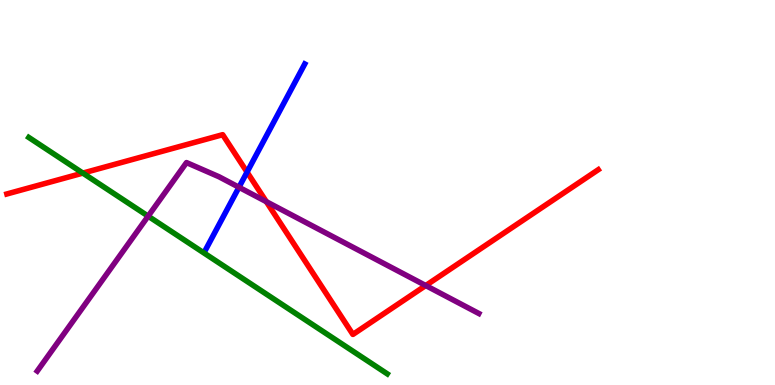[{'lines': ['blue', 'red'], 'intersections': [{'x': 3.19, 'y': 5.53}]}, {'lines': ['green', 'red'], 'intersections': [{'x': 1.07, 'y': 5.5}]}, {'lines': ['purple', 'red'], 'intersections': [{'x': 3.44, 'y': 4.76}, {'x': 5.49, 'y': 2.58}]}, {'lines': ['blue', 'green'], 'intersections': []}, {'lines': ['blue', 'purple'], 'intersections': [{'x': 3.08, 'y': 5.14}]}, {'lines': ['green', 'purple'], 'intersections': [{'x': 1.91, 'y': 4.39}]}]